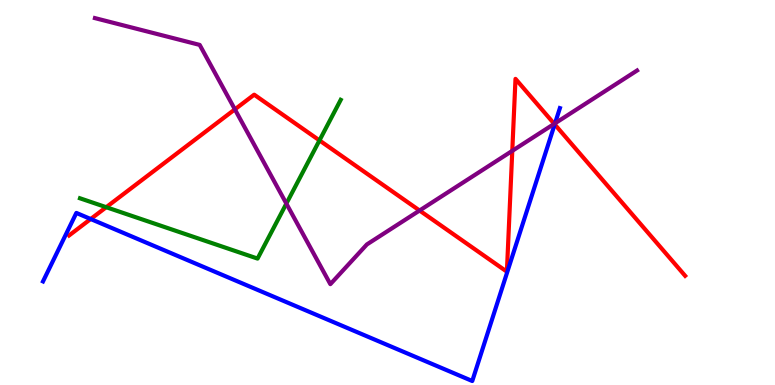[{'lines': ['blue', 'red'], 'intersections': [{'x': 1.17, 'y': 4.31}, {'x': 7.16, 'y': 6.77}]}, {'lines': ['green', 'red'], 'intersections': [{'x': 1.37, 'y': 4.62}, {'x': 4.12, 'y': 6.35}]}, {'lines': ['purple', 'red'], 'intersections': [{'x': 3.03, 'y': 7.16}, {'x': 5.41, 'y': 4.53}, {'x': 6.61, 'y': 6.08}, {'x': 7.15, 'y': 6.78}]}, {'lines': ['blue', 'green'], 'intersections': []}, {'lines': ['blue', 'purple'], 'intersections': [{'x': 7.16, 'y': 6.8}]}, {'lines': ['green', 'purple'], 'intersections': [{'x': 3.69, 'y': 4.71}]}]